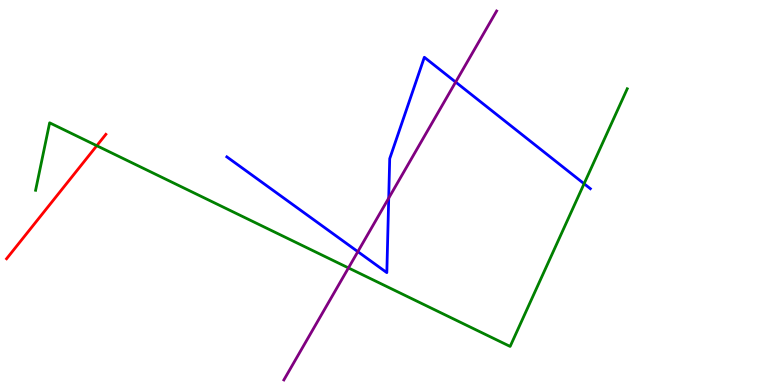[{'lines': ['blue', 'red'], 'intersections': []}, {'lines': ['green', 'red'], 'intersections': [{'x': 1.25, 'y': 6.22}]}, {'lines': ['purple', 'red'], 'intersections': []}, {'lines': ['blue', 'green'], 'intersections': [{'x': 7.54, 'y': 5.23}]}, {'lines': ['blue', 'purple'], 'intersections': [{'x': 4.62, 'y': 3.46}, {'x': 5.02, 'y': 4.85}, {'x': 5.88, 'y': 7.87}]}, {'lines': ['green', 'purple'], 'intersections': [{'x': 4.5, 'y': 3.04}]}]